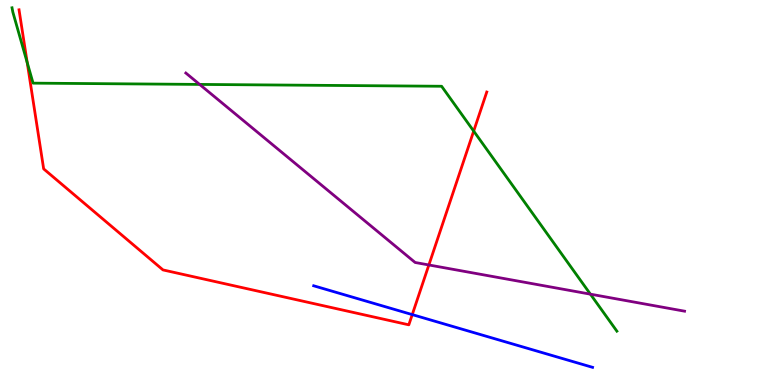[{'lines': ['blue', 'red'], 'intersections': [{'x': 5.32, 'y': 1.83}]}, {'lines': ['green', 'red'], 'intersections': [{'x': 0.351, 'y': 8.38}, {'x': 6.11, 'y': 6.59}]}, {'lines': ['purple', 'red'], 'intersections': [{'x': 5.53, 'y': 3.12}]}, {'lines': ['blue', 'green'], 'intersections': []}, {'lines': ['blue', 'purple'], 'intersections': []}, {'lines': ['green', 'purple'], 'intersections': [{'x': 2.58, 'y': 7.81}, {'x': 7.62, 'y': 2.36}]}]